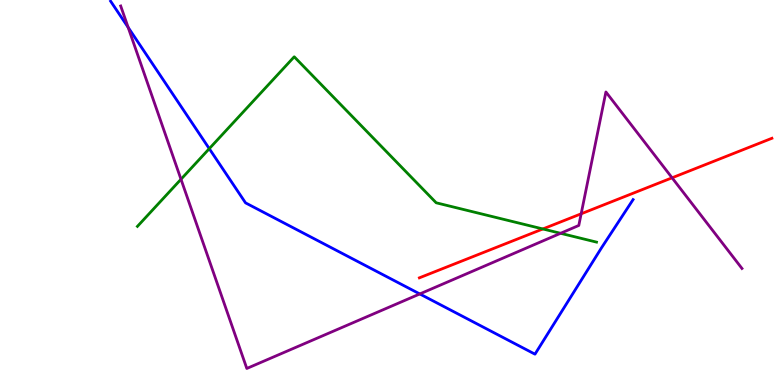[{'lines': ['blue', 'red'], 'intersections': []}, {'lines': ['green', 'red'], 'intersections': [{'x': 7.0, 'y': 4.05}]}, {'lines': ['purple', 'red'], 'intersections': [{'x': 7.5, 'y': 4.45}, {'x': 8.67, 'y': 5.38}]}, {'lines': ['blue', 'green'], 'intersections': [{'x': 2.7, 'y': 6.14}]}, {'lines': ['blue', 'purple'], 'intersections': [{'x': 1.65, 'y': 9.29}, {'x': 5.42, 'y': 2.36}]}, {'lines': ['green', 'purple'], 'intersections': [{'x': 2.34, 'y': 5.34}, {'x': 7.23, 'y': 3.94}]}]